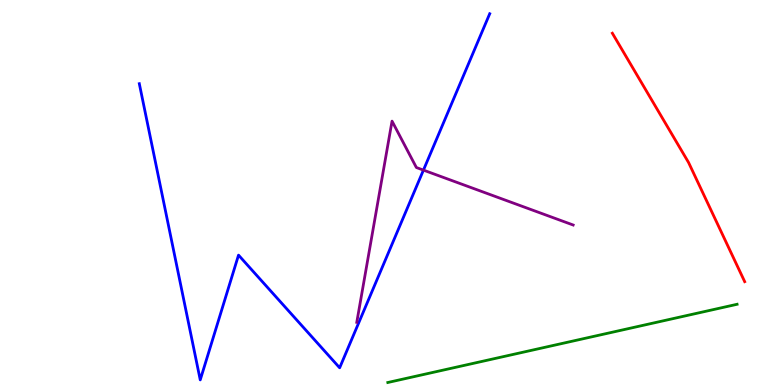[{'lines': ['blue', 'red'], 'intersections': []}, {'lines': ['green', 'red'], 'intersections': []}, {'lines': ['purple', 'red'], 'intersections': []}, {'lines': ['blue', 'green'], 'intersections': []}, {'lines': ['blue', 'purple'], 'intersections': [{'x': 5.46, 'y': 5.58}]}, {'lines': ['green', 'purple'], 'intersections': []}]